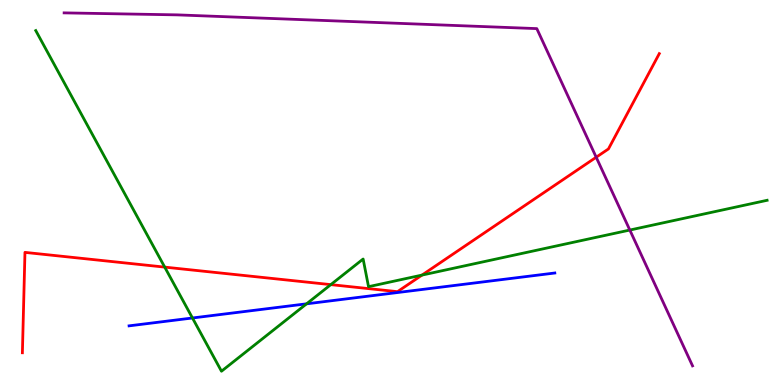[{'lines': ['blue', 'red'], 'intersections': []}, {'lines': ['green', 'red'], 'intersections': [{'x': 2.13, 'y': 3.06}, {'x': 4.27, 'y': 2.61}, {'x': 5.44, 'y': 2.85}]}, {'lines': ['purple', 'red'], 'intersections': [{'x': 7.69, 'y': 5.92}]}, {'lines': ['blue', 'green'], 'intersections': [{'x': 2.48, 'y': 1.74}, {'x': 3.96, 'y': 2.11}]}, {'lines': ['blue', 'purple'], 'intersections': []}, {'lines': ['green', 'purple'], 'intersections': [{'x': 8.13, 'y': 4.02}]}]